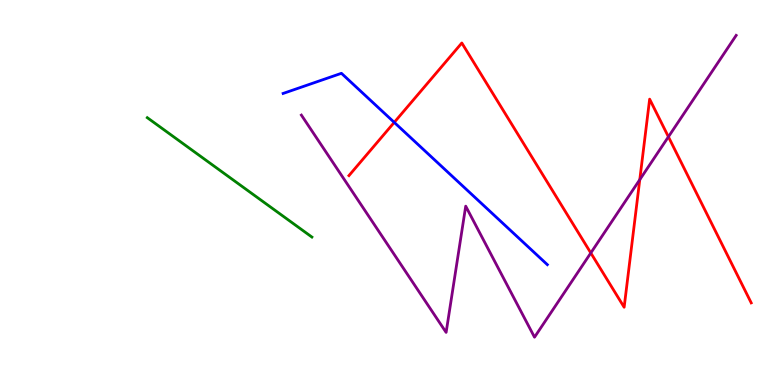[{'lines': ['blue', 'red'], 'intersections': [{'x': 5.09, 'y': 6.82}]}, {'lines': ['green', 'red'], 'intersections': []}, {'lines': ['purple', 'red'], 'intersections': [{'x': 7.62, 'y': 3.43}, {'x': 8.26, 'y': 5.33}, {'x': 8.62, 'y': 6.45}]}, {'lines': ['blue', 'green'], 'intersections': []}, {'lines': ['blue', 'purple'], 'intersections': []}, {'lines': ['green', 'purple'], 'intersections': []}]